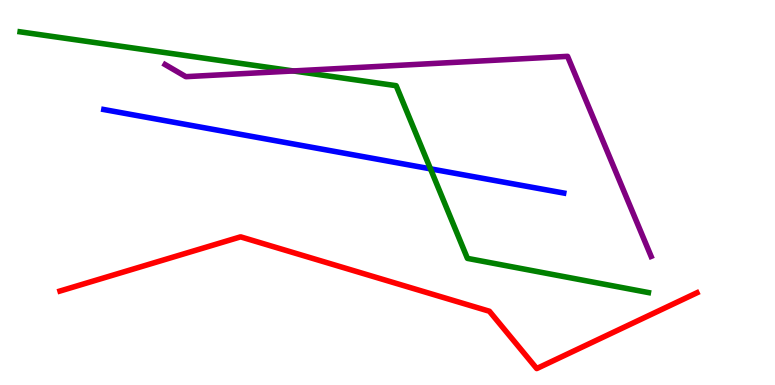[{'lines': ['blue', 'red'], 'intersections': []}, {'lines': ['green', 'red'], 'intersections': []}, {'lines': ['purple', 'red'], 'intersections': []}, {'lines': ['blue', 'green'], 'intersections': [{'x': 5.55, 'y': 5.61}]}, {'lines': ['blue', 'purple'], 'intersections': []}, {'lines': ['green', 'purple'], 'intersections': [{'x': 3.78, 'y': 8.16}]}]